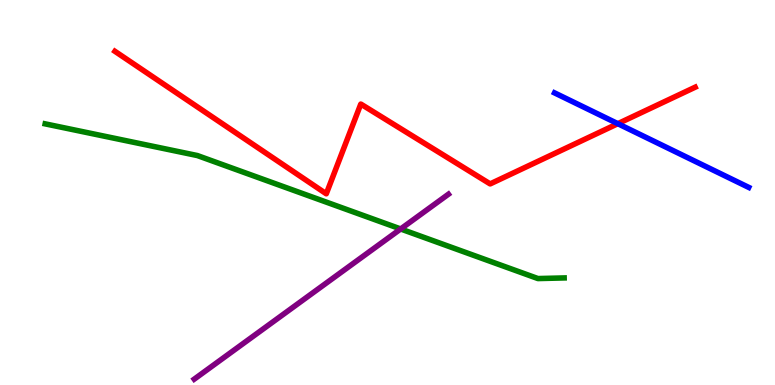[{'lines': ['blue', 'red'], 'intersections': [{'x': 7.97, 'y': 6.79}]}, {'lines': ['green', 'red'], 'intersections': []}, {'lines': ['purple', 'red'], 'intersections': []}, {'lines': ['blue', 'green'], 'intersections': []}, {'lines': ['blue', 'purple'], 'intersections': []}, {'lines': ['green', 'purple'], 'intersections': [{'x': 5.17, 'y': 4.05}]}]